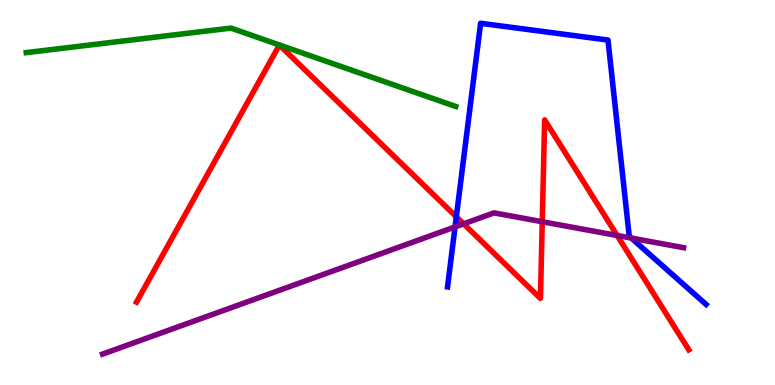[{'lines': ['blue', 'red'], 'intersections': [{'x': 5.89, 'y': 4.37}]}, {'lines': ['green', 'red'], 'intersections': []}, {'lines': ['purple', 'red'], 'intersections': [{'x': 5.98, 'y': 4.19}, {'x': 7.0, 'y': 4.24}, {'x': 7.96, 'y': 3.88}]}, {'lines': ['blue', 'green'], 'intersections': []}, {'lines': ['blue', 'purple'], 'intersections': [{'x': 5.87, 'y': 4.11}, {'x': 8.15, 'y': 3.82}]}, {'lines': ['green', 'purple'], 'intersections': []}]